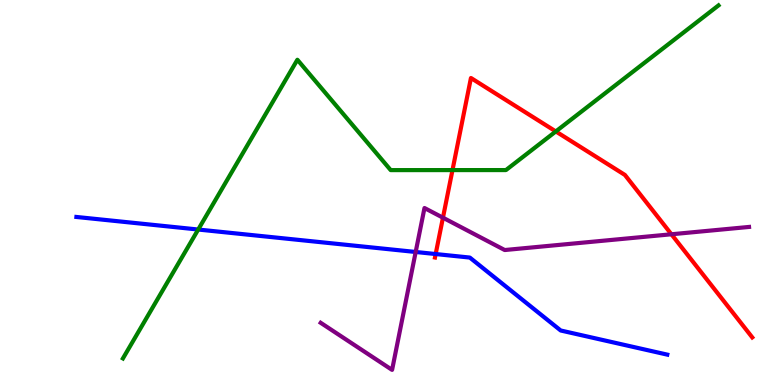[{'lines': ['blue', 'red'], 'intersections': [{'x': 5.62, 'y': 3.4}]}, {'lines': ['green', 'red'], 'intersections': [{'x': 5.84, 'y': 5.58}, {'x': 7.17, 'y': 6.59}]}, {'lines': ['purple', 'red'], 'intersections': [{'x': 5.72, 'y': 4.35}, {'x': 8.66, 'y': 3.91}]}, {'lines': ['blue', 'green'], 'intersections': [{'x': 2.56, 'y': 4.04}]}, {'lines': ['blue', 'purple'], 'intersections': [{'x': 5.36, 'y': 3.46}]}, {'lines': ['green', 'purple'], 'intersections': []}]